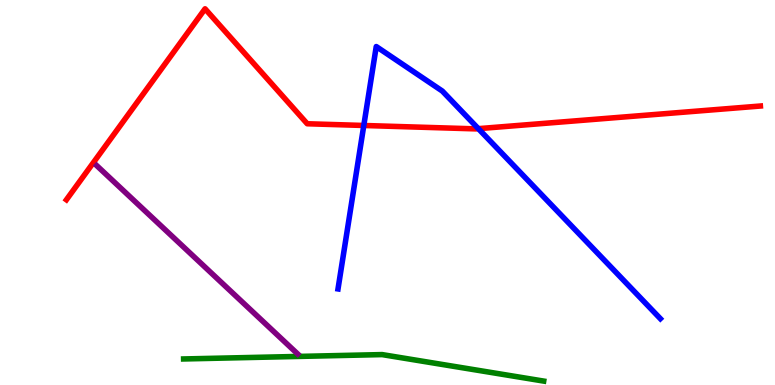[{'lines': ['blue', 'red'], 'intersections': [{'x': 4.69, 'y': 6.74}, {'x': 6.17, 'y': 6.66}]}, {'lines': ['green', 'red'], 'intersections': []}, {'lines': ['purple', 'red'], 'intersections': []}, {'lines': ['blue', 'green'], 'intersections': []}, {'lines': ['blue', 'purple'], 'intersections': []}, {'lines': ['green', 'purple'], 'intersections': []}]